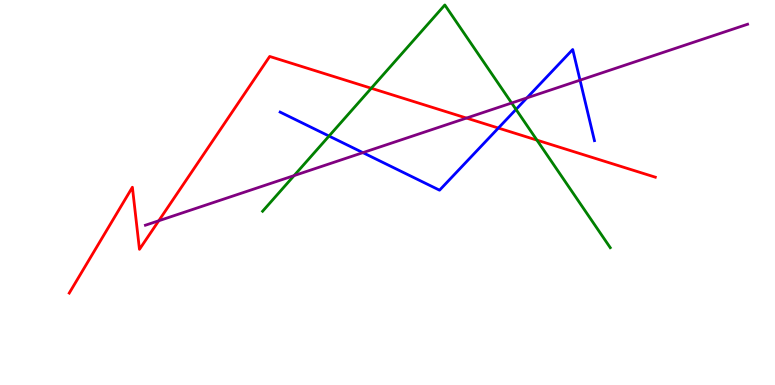[{'lines': ['blue', 'red'], 'intersections': [{'x': 6.43, 'y': 6.67}]}, {'lines': ['green', 'red'], 'intersections': [{'x': 4.79, 'y': 7.71}, {'x': 6.93, 'y': 6.36}]}, {'lines': ['purple', 'red'], 'intersections': [{'x': 2.05, 'y': 4.27}, {'x': 6.02, 'y': 6.93}]}, {'lines': ['blue', 'green'], 'intersections': [{'x': 4.25, 'y': 6.47}, {'x': 6.66, 'y': 7.16}]}, {'lines': ['blue', 'purple'], 'intersections': [{'x': 4.68, 'y': 6.04}, {'x': 6.8, 'y': 7.46}, {'x': 7.48, 'y': 7.92}]}, {'lines': ['green', 'purple'], 'intersections': [{'x': 3.79, 'y': 5.44}, {'x': 6.6, 'y': 7.32}]}]